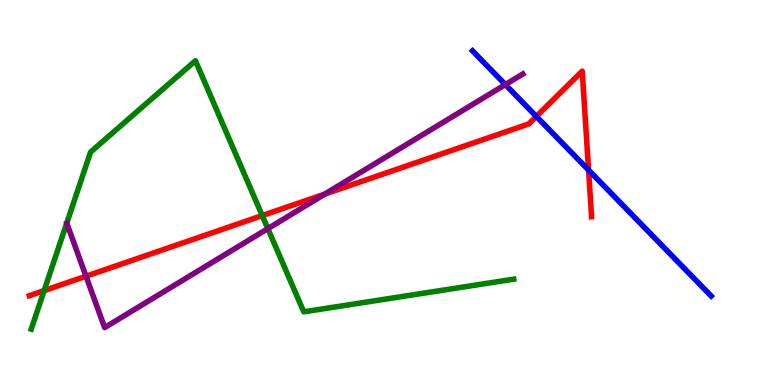[{'lines': ['blue', 'red'], 'intersections': [{'x': 6.92, 'y': 6.98}, {'x': 7.59, 'y': 5.58}]}, {'lines': ['green', 'red'], 'intersections': [{'x': 0.57, 'y': 2.45}, {'x': 3.38, 'y': 4.4}]}, {'lines': ['purple', 'red'], 'intersections': [{'x': 1.11, 'y': 2.83}, {'x': 4.19, 'y': 4.96}]}, {'lines': ['blue', 'green'], 'intersections': []}, {'lines': ['blue', 'purple'], 'intersections': [{'x': 6.52, 'y': 7.8}]}, {'lines': ['green', 'purple'], 'intersections': [{'x': 3.46, 'y': 4.06}]}]